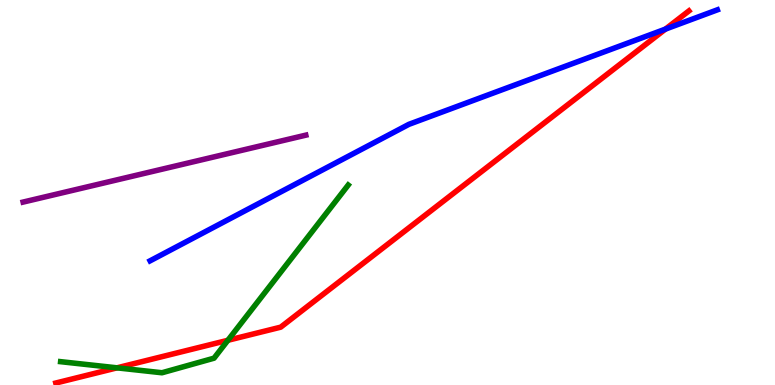[{'lines': ['blue', 'red'], 'intersections': [{'x': 8.59, 'y': 9.24}]}, {'lines': ['green', 'red'], 'intersections': [{'x': 1.51, 'y': 0.446}, {'x': 2.94, 'y': 1.16}]}, {'lines': ['purple', 'red'], 'intersections': []}, {'lines': ['blue', 'green'], 'intersections': []}, {'lines': ['blue', 'purple'], 'intersections': []}, {'lines': ['green', 'purple'], 'intersections': []}]